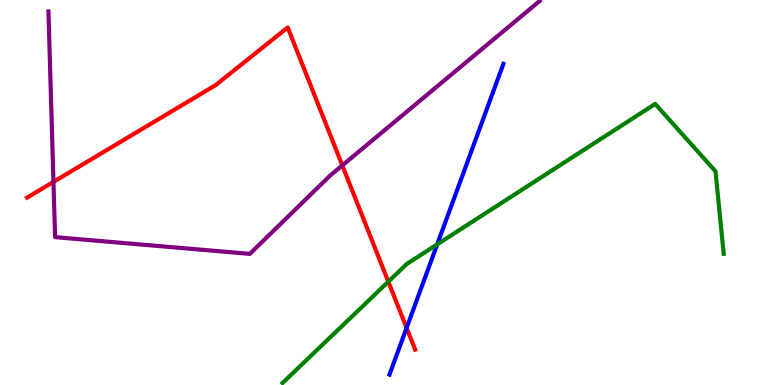[{'lines': ['blue', 'red'], 'intersections': [{'x': 5.25, 'y': 1.48}]}, {'lines': ['green', 'red'], 'intersections': [{'x': 5.01, 'y': 2.68}]}, {'lines': ['purple', 'red'], 'intersections': [{'x': 0.69, 'y': 5.28}, {'x': 4.42, 'y': 5.7}]}, {'lines': ['blue', 'green'], 'intersections': [{'x': 5.64, 'y': 3.65}]}, {'lines': ['blue', 'purple'], 'intersections': []}, {'lines': ['green', 'purple'], 'intersections': []}]